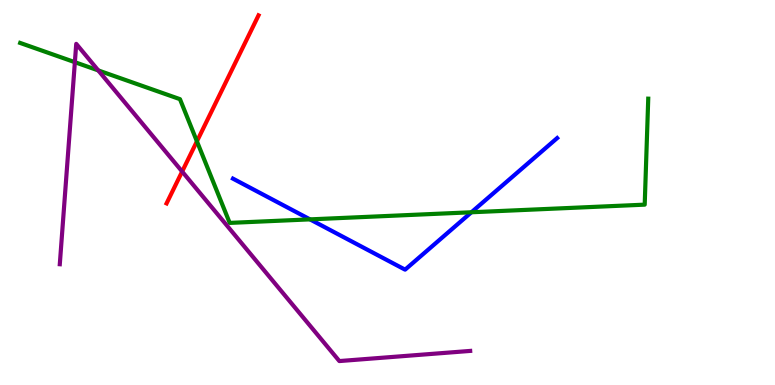[{'lines': ['blue', 'red'], 'intersections': []}, {'lines': ['green', 'red'], 'intersections': [{'x': 2.54, 'y': 6.33}]}, {'lines': ['purple', 'red'], 'intersections': [{'x': 2.35, 'y': 5.54}]}, {'lines': ['blue', 'green'], 'intersections': [{'x': 4.0, 'y': 4.3}, {'x': 6.08, 'y': 4.49}]}, {'lines': ['blue', 'purple'], 'intersections': []}, {'lines': ['green', 'purple'], 'intersections': [{'x': 0.966, 'y': 8.38}, {'x': 1.27, 'y': 8.17}]}]